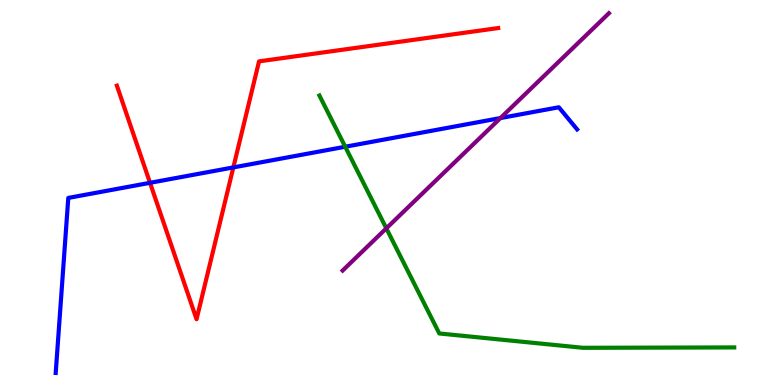[{'lines': ['blue', 'red'], 'intersections': [{'x': 1.94, 'y': 5.25}, {'x': 3.01, 'y': 5.65}]}, {'lines': ['green', 'red'], 'intersections': []}, {'lines': ['purple', 'red'], 'intersections': []}, {'lines': ['blue', 'green'], 'intersections': [{'x': 4.45, 'y': 6.19}]}, {'lines': ['blue', 'purple'], 'intersections': [{'x': 6.46, 'y': 6.93}]}, {'lines': ['green', 'purple'], 'intersections': [{'x': 4.98, 'y': 4.07}]}]